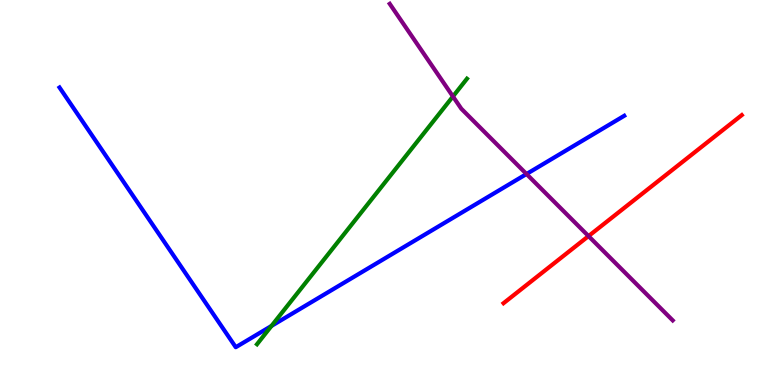[{'lines': ['blue', 'red'], 'intersections': []}, {'lines': ['green', 'red'], 'intersections': []}, {'lines': ['purple', 'red'], 'intersections': [{'x': 7.59, 'y': 3.87}]}, {'lines': ['blue', 'green'], 'intersections': [{'x': 3.5, 'y': 1.53}]}, {'lines': ['blue', 'purple'], 'intersections': [{'x': 6.79, 'y': 5.48}]}, {'lines': ['green', 'purple'], 'intersections': [{'x': 5.84, 'y': 7.49}]}]